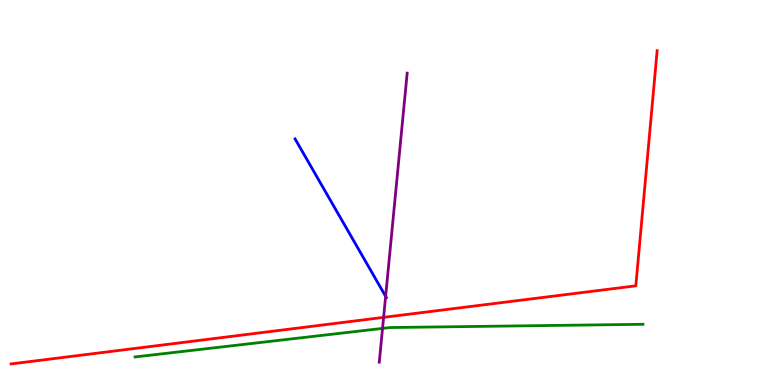[{'lines': ['blue', 'red'], 'intersections': []}, {'lines': ['green', 'red'], 'intersections': []}, {'lines': ['purple', 'red'], 'intersections': [{'x': 4.95, 'y': 1.76}]}, {'lines': ['blue', 'green'], 'intersections': []}, {'lines': ['blue', 'purple'], 'intersections': [{'x': 4.98, 'y': 2.3}]}, {'lines': ['green', 'purple'], 'intersections': [{'x': 4.94, 'y': 1.47}]}]